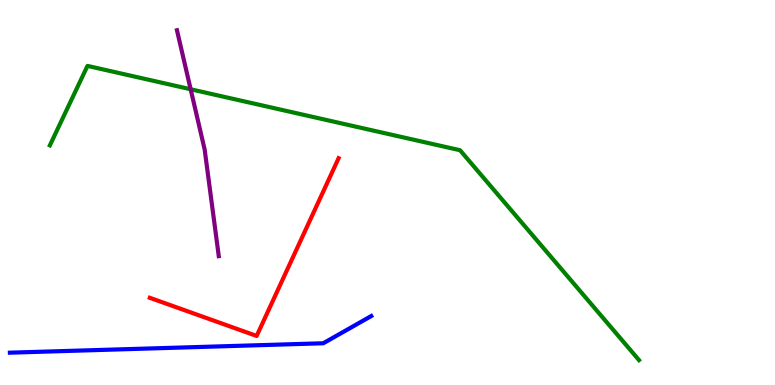[{'lines': ['blue', 'red'], 'intersections': []}, {'lines': ['green', 'red'], 'intersections': []}, {'lines': ['purple', 'red'], 'intersections': []}, {'lines': ['blue', 'green'], 'intersections': []}, {'lines': ['blue', 'purple'], 'intersections': []}, {'lines': ['green', 'purple'], 'intersections': [{'x': 2.46, 'y': 7.68}]}]